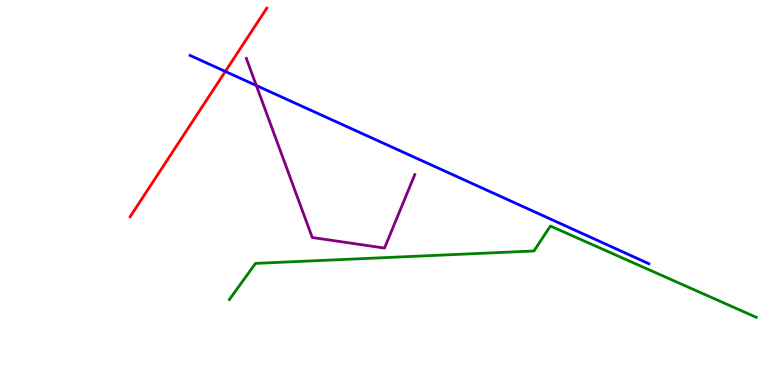[{'lines': ['blue', 'red'], 'intersections': [{'x': 2.91, 'y': 8.14}]}, {'lines': ['green', 'red'], 'intersections': []}, {'lines': ['purple', 'red'], 'intersections': []}, {'lines': ['blue', 'green'], 'intersections': []}, {'lines': ['blue', 'purple'], 'intersections': [{'x': 3.31, 'y': 7.78}]}, {'lines': ['green', 'purple'], 'intersections': []}]